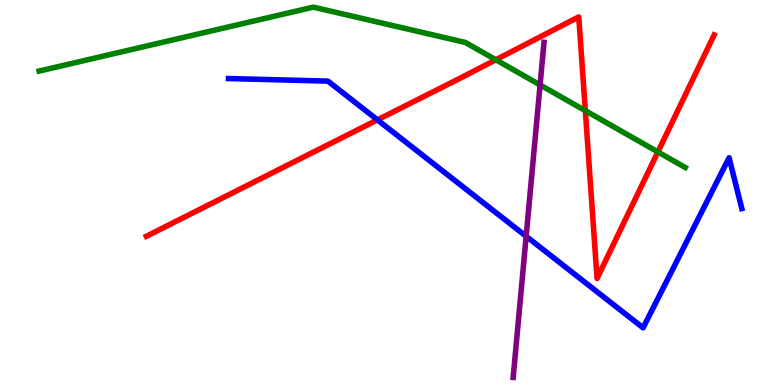[{'lines': ['blue', 'red'], 'intersections': [{'x': 4.87, 'y': 6.89}]}, {'lines': ['green', 'red'], 'intersections': [{'x': 6.4, 'y': 8.45}, {'x': 7.55, 'y': 7.13}, {'x': 8.49, 'y': 6.05}]}, {'lines': ['purple', 'red'], 'intersections': []}, {'lines': ['blue', 'green'], 'intersections': []}, {'lines': ['blue', 'purple'], 'intersections': [{'x': 6.79, 'y': 3.86}]}, {'lines': ['green', 'purple'], 'intersections': [{'x': 6.97, 'y': 7.79}]}]